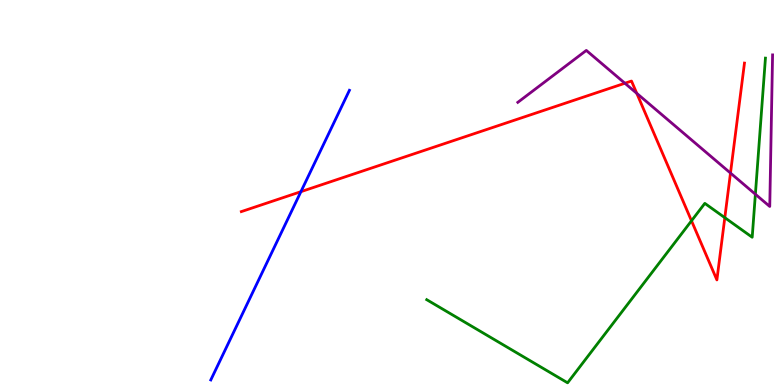[{'lines': ['blue', 'red'], 'intersections': [{'x': 3.88, 'y': 5.02}]}, {'lines': ['green', 'red'], 'intersections': [{'x': 8.92, 'y': 4.27}, {'x': 9.35, 'y': 4.35}]}, {'lines': ['purple', 'red'], 'intersections': [{'x': 8.06, 'y': 7.84}, {'x': 8.22, 'y': 7.58}, {'x': 9.43, 'y': 5.51}]}, {'lines': ['blue', 'green'], 'intersections': []}, {'lines': ['blue', 'purple'], 'intersections': []}, {'lines': ['green', 'purple'], 'intersections': [{'x': 9.75, 'y': 4.95}]}]